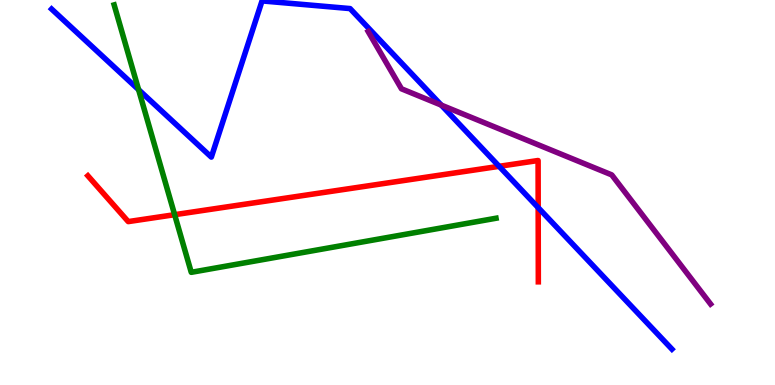[{'lines': ['blue', 'red'], 'intersections': [{'x': 6.44, 'y': 5.68}, {'x': 6.94, 'y': 4.61}]}, {'lines': ['green', 'red'], 'intersections': [{'x': 2.25, 'y': 4.42}]}, {'lines': ['purple', 'red'], 'intersections': []}, {'lines': ['blue', 'green'], 'intersections': [{'x': 1.79, 'y': 7.67}]}, {'lines': ['blue', 'purple'], 'intersections': [{'x': 5.69, 'y': 7.27}]}, {'lines': ['green', 'purple'], 'intersections': []}]